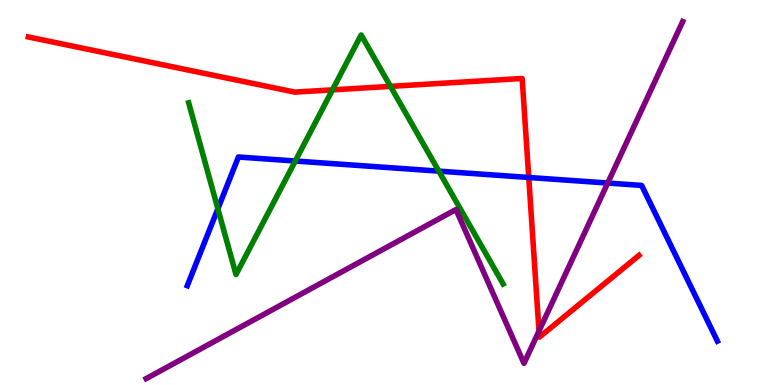[{'lines': ['blue', 'red'], 'intersections': [{'x': 6.82, 'y': 5.39}]}, {'lines': ['green', 'red'], 'intersections': [{'x': 4.29, 'y': 7.67}, {'x': 5.04, 'y': 7.76}]}, {'lines': ['purple', 'red'], 'intersections': [{'x': 6.95, 'y': 1.4}]}, {'lines': ['blue', 'green'], 'intersections': [{'x': 2.81, 'y': 4.58}, {'x': 3.81, 'y': 5.82}, {'x': 5.66, 'y': 5.56}]}, {'lines': ['blue', 'purple'], 'intersections': [{'x': 7.84, 'y': 5.25}]}, {'lines': ['green', 'purple'], 'intersections': []}]